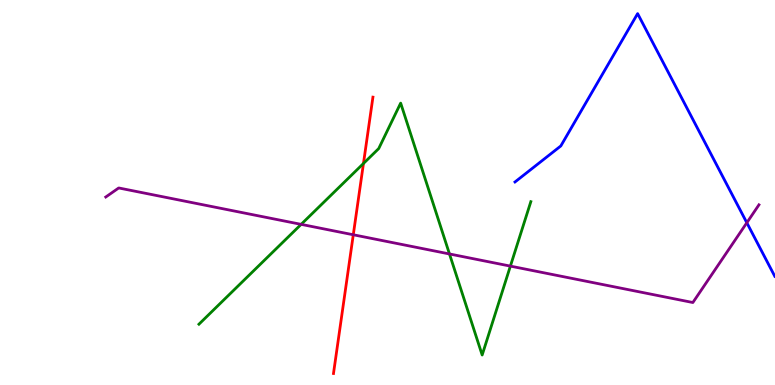[{'lines': ['blue', 'red'], 'intersections': []}, {'lines': ['green', 'red'], 'intersections': [{'x': 4.69, 'y': 5.75}]}, {'lines': ['purple', 'red'], 'intersections': [{'x': 4.56, 'y': 3.9}]}, {'lines': ['blue', 'green'], 'intersections': []}, {'lines': ['blue', 'purple'], 'intersections': [{'x': 9.64, 'y': 4.21}]}, {'lines': ['green', 'purple'], 'intersections': [{'x': 3.89, 'y': 4.17}, {'x': 5.8, 'y': 3.4}, {'x': 6.59, 'y': 3.09}]}]